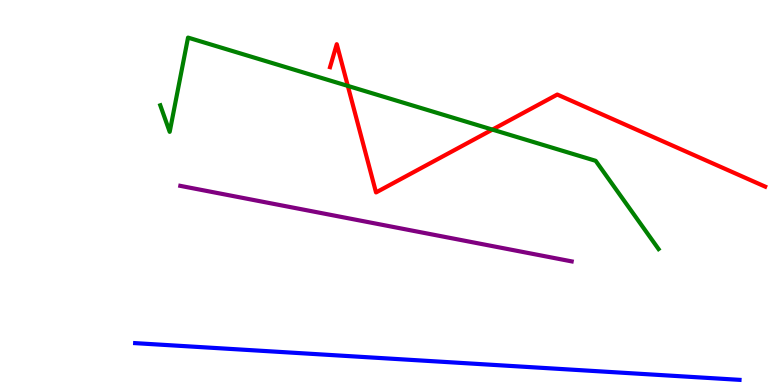[{'lines': ['blue', 'red'], 'intersections': []}, {'lines': ['green', 'red'], 'intersections': [{'x': 4.49, 'y': 7.77}, {'x': 6.35, 'y': 6.63}]}, {'lines': ['purple', 'red'], 'intersections': []}, {'lines': ['blue', 'green'], 'intersections': []}, {'lines': ['blue', 'purple'], 'intersections': []}, {'lines': ['green', 'purple'], 'intersections': []}]